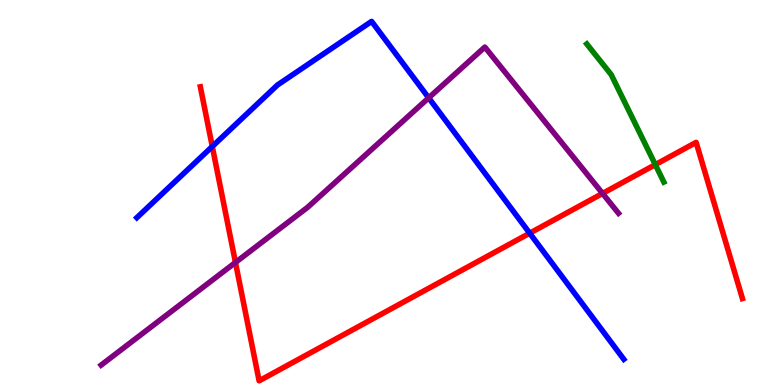[{'lines': ['blue', 'red'], 'intersections': [{'x': 2.74, 'y': 6.19}, {'x': 6.83, 'y': 3.94}]}, {'lines': ['green', 'red'], 'intersections': [{'x': 8.46, 'y': 5.72}]}, {'lines': ['purple', 'red'], 'intersections': [{'x': 3.04, 'y': 3.18}, {'x': 7.77, 'y': 4.98}]}, {'lines': ['blue', 'green'], 'intersections': []}, {'lines': ['blue', 'purple'], 'intersections': [{'x': 5.53, 'y': 7.46}]}, {'lines': ['green', 'purple'], 'intersections': []}]